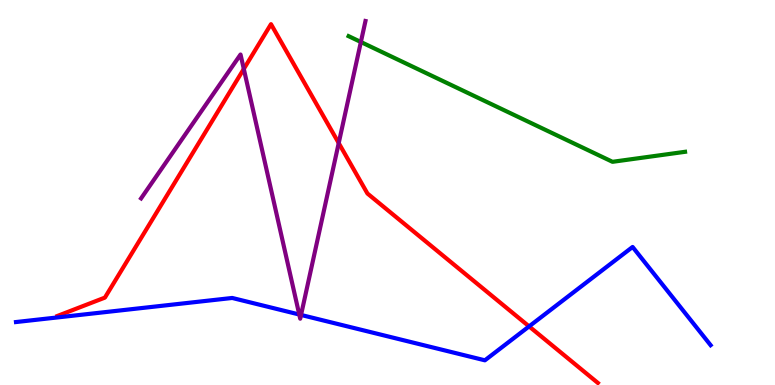[{'lines': ['blue', 'red'], 'intersections': [{'x': 6.83, 'y': 1.52}]}, {'lines': ['green', 'red'], 'intersections': []}, {'lines': ['purple', 'red'], 'intersections': [{'x': 3.15, 'y': 8.21}, {'x': 4.37, 'y': 6.28}]}, {'lines': ['blue', 'green'], 'intersections': []}, {'lines': ['blue', 'purple'], 'intersections': [{'x': 3.86, 'y': 1.83}, {'x': 3.88, 'y': 1.82}]}, {'lines': ['green', 'purple'], 'intersections': [{'x': 4.66, 'y': 8.91}]}]